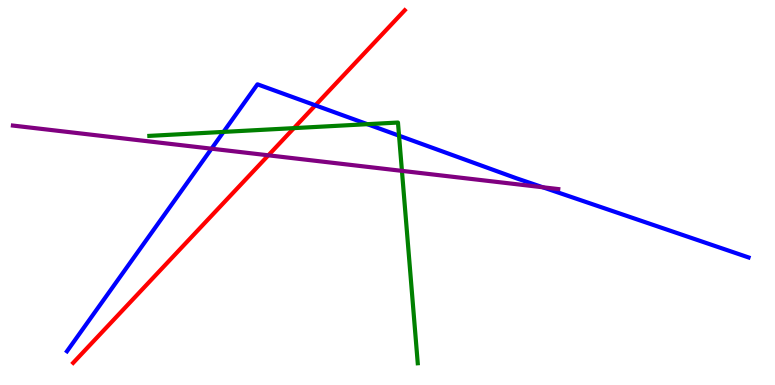[{'lines': ['blue', 'red'], 'intersections': [{'x': 4.07, 'y': 7.26}]}, {'lines': ['green', 'red'], 'intersections': [{'x': 3.79, 'y': 6.67}]}, {'lines': ['purple', 'red'], 'intersections': [{'x': 3.46, 'y': 5.97}]}, {'lines': ['blue', 'green'], 'intersections': [{'x': 2.88, 'y': 6.57}, {'x': 4.74, 'y': 6.77}, {'x': 5.15, 'y': 6.48}]}, {'lines': ['blue', 'purple'], 'intersections': [{'x': 2.73, 'y': 6.14}, {'x': 7.0, 'y': 5.14}]}, {'lines': ['green', 'purple'], 'intersections': [{'x': 5.19, 'y': 5.56}]}]